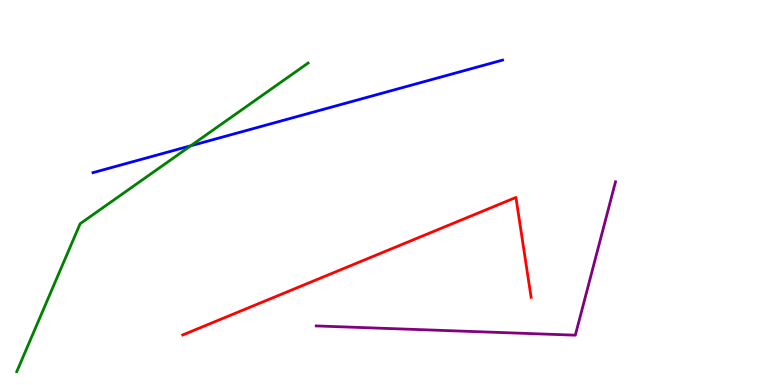[{'lines': ['blue', 'red'], 'intersections': []}, {'lines': ['green', 'red'], 'intersections': []}, {'lines': ['purple', 'red'], 'intersections': []}, {'lines': ['blue', 'green'], 'intersections': [{'x': 2.46, 'y': 6.21}]}, {'lines': ['blue', 'purple'], 'intersections': []}, {'lines': ['green', 'purple'], 'intersections': []}]